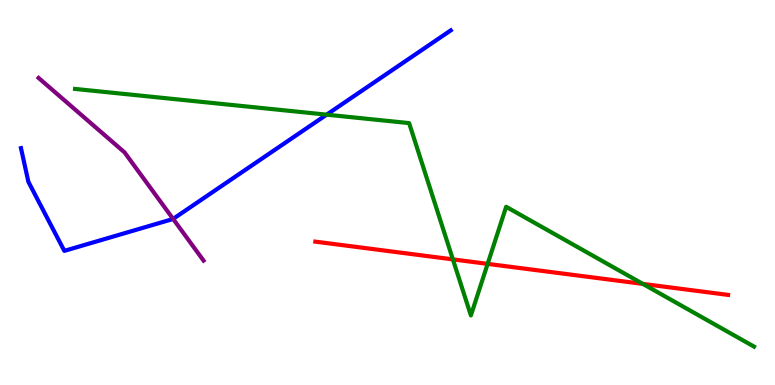[{'lines': ['blue', 'red'], 'intersections': []}, {'lines': ['green', 'red'], 'intersections': [{'x': 5.84, 'y': 3.26}, {'x': 6.29, 'y': 3.15}, {'x': 8.3, 'y': 2.63}]}, {'lines': ['purple', 'red'], 'intersections': []}, {'lines': ['blue', 'green'], 'intersections': [{'x': 4.21, 'y': 7.02}]}, {'lines': ['blue', 'purple'], 'intersections': [{'x': 2.23, 'y': 4.31}]}, {'lines': ['green', 'purple'], 'intersections': []}]